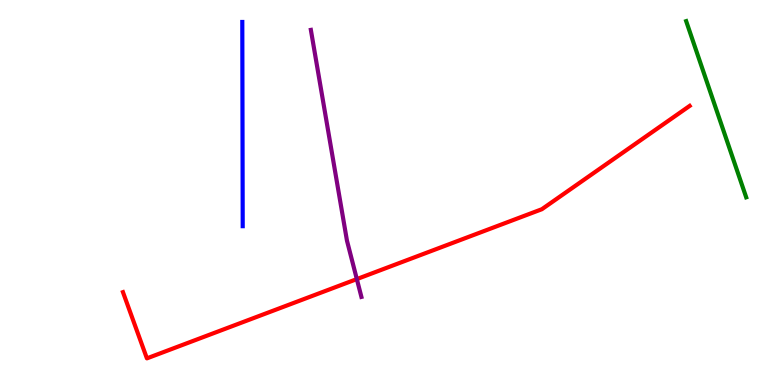[{'lines': ['blue', 'red'], 'intersections': []}, {'lines': ['green', 'red'], 'intersections': []}, {'lines': ['purple', 'red'], 'intersections': [{'x': 4.6, 'y': 2.75}]}, {'lines': ['blue', 'green'], 'intersections': []}, {'lines': ['blue', 'purple'], 'intersections': []}, {'lines': ['green', 'purple'], 'intersections': []}]